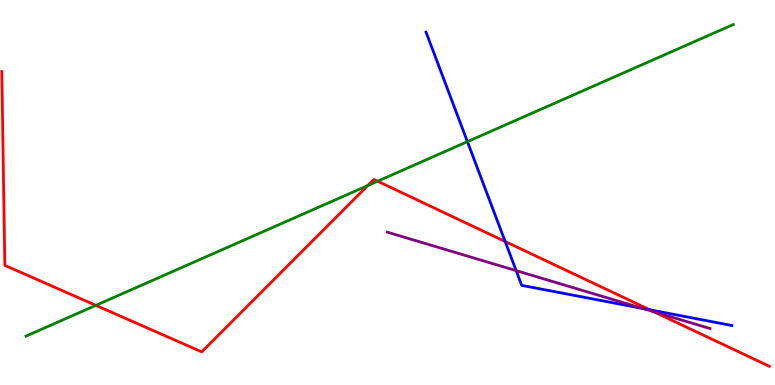[{'lines': ['blue', 'red'], 'intersections': [{'x': 6.52, 'y': 3.73}, {'x': 8.38, 'y': 1.95}]}, {'lines': ['green', 'red'], 'intersections': [{'x': 1.24, 'y': 2.07}, {'x': 4.74, 'y': 5.18}, {'x': 4.87, 'y': 5.29}]}, {'lines': ['purple', 'red'], 'intersections': [{'x': 8.44, 'y': 1.9}]}, {'lines': ['blue', 'green'], 'intersections': [{'x': 6.03, 'y': 6.32}]}, {'lines': ['blue', 'purple'], 'intersections': [{'x': 6.66, 'y': 2.97}, {'x': 8.3, 'y': 1.99}]}, {'lines': ['green', 'purple'], 'intersections': []}]